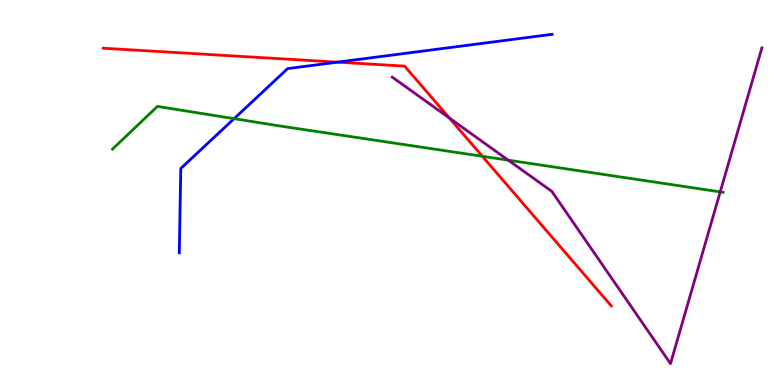[{'lines': ['blue', 'red'], 'intersections': [{'x': 4.36, 'y': 8.39}]}, {'lines': ['green', 'red'], 'intersections': [{'x': 6.22, 'y': 5.94}]}, {'lines': ['purple', 'red'], 'intersections': [{'x': 5.8, 'y': 6.93}]}, {'lines': ['blue', 'green'], 'intersections': [{'x': 3.02, 'y': 6.92}]}, {'lines': ['blue', 'purple'], 'intersections': []}, {'lines': ['green', 'purple'], 'intersections': [{'x': 6.56, 'y': 5.84}, {'x': 9.29, 'y': 5.02}]}]